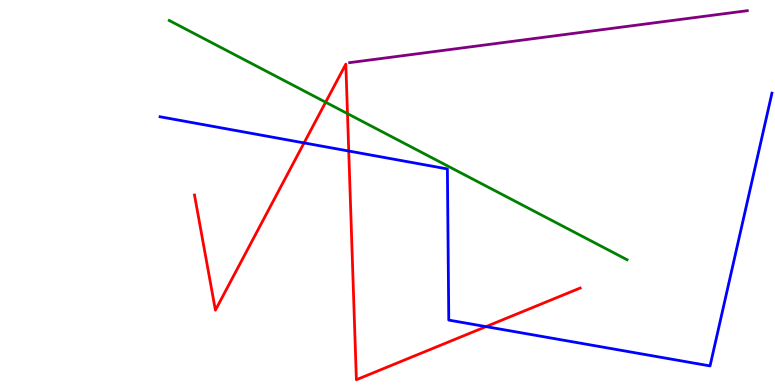[{'lines': ['blue', 'red'], 'intersections': [{'x': 3.92, 'y': 6.29}, {'x': 4.5, 'y': 6.08}, {'x': 6.27, 'y': 1.52}]}, {'lines': ['green', 'red'], 'intersections': [{'x': 4.2, 'y': 7.35}, {'x': 4.48, 'y': 7.05}]}, {'lines': ['purple', 'red'], 'intersections': []}, {'lines': ['blue', 'green'], 'intersections': []}, {'lines': ['blue', 'purple'], 'intersections': []}, {'lines': ['green', 'purple'], 'intersections': []}]